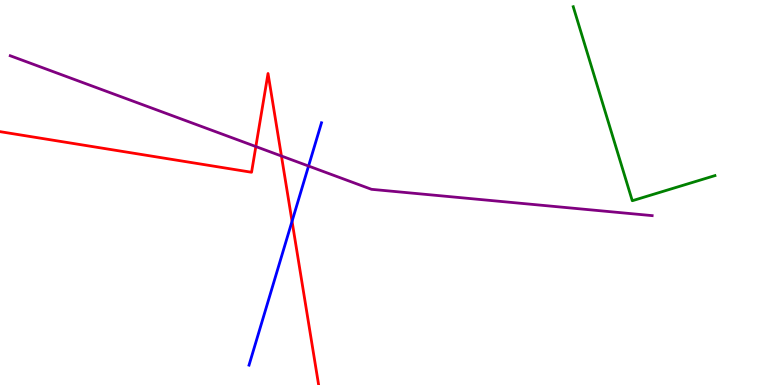[{'lines': ['blue', 'red'], 'intersections': [{'x': 3.77, 'y': 4.25}]}, {'lines': ['green', 'red'], 'intersections': []}, {'lines': ['purple', 'red'], 'intersections': [{'x': 3.3, 'y': 6.19}, {'x': 3.63, 'y': 5.95}]}, {'lines': ['blue', 'green'], 'intersections': []}, {'lines': ['blue', 'purple'], 'intersections': [{'x': 3.98, 'y': 5.69}]}, {'lines': ['green', 'purple'], 'intersections': []}]